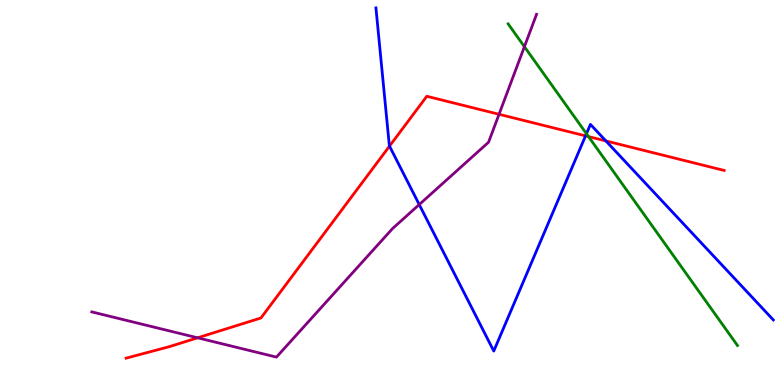[{'lines': ['blue', 'red'], 'intersections': [{'x': 5.03, 'y': 6.2}, {'x': 7.56, 'y': 6.47}, {'x': 7.82, 'y': 6.34}]}, {'lines': ['green', 'red'], 'intersections': [{'x': 7.59, 'y': 6.45}]}, {'lines': ['purple', 'red'], 'intersections': [{'x': 2.55, 'y': 1.23}, {'x': 6.44, 'y': 7.03}]}, {'lines': ['blue', 'green'], 'intersections': [{'x': 7.57, 'y': 6.53}]}, {'lines': ['blue', 'purple'], 'intersections': [{'x': 5.41, 'y': 4.69}]}, {'lines': ['green', 'purple'], 'intersections': [{'x': 6.77, 'y': 8.79}]}]